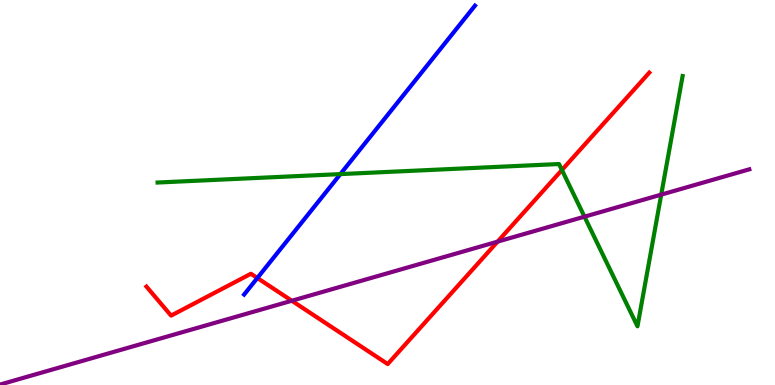[{'lines': ['blue', 'red'], 'intersections': [{'x': 3.32, 'y': 2.78}]}, {'lines': ['green', 'red'], 'intersections': [{'x': 7.25, 'y': 5.58}]}, {'lines': ['purple', 'red'], 'intersections': [{'x': 3.77, 'y': 2.19}, {'x': 6.42, 'y': 3.72}]}, {'lines': ['blue', 'green'], 'intersections': [{'x': 4.39, 'y': 5.48}]}, {'lines': ['blue', 'purple'], 'intersections': []}, {'lines': ['green', 'purple'], 'intersections': [{'x': 7.54, 'y': 4.37}, {'x': 8.53, 'y': 4.94}]}]